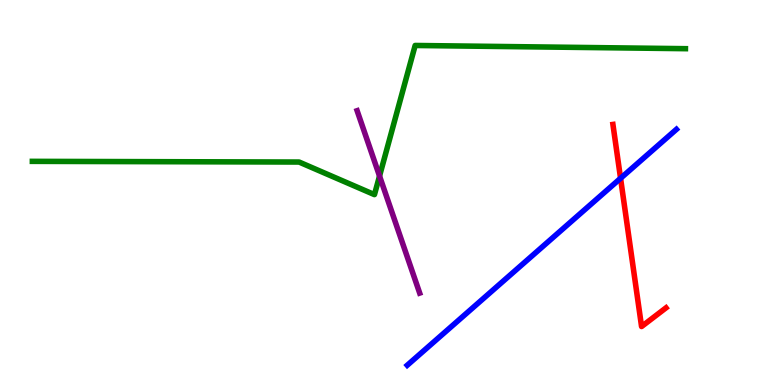[{'lines': ['blue', 'red'], 'intersections': [{'x': 8.01, 'y': 5.37}]}, {'lines': ['green', 'red'], 'intersections': []}, {'lines': ['purple', 'red'], 'intersections': []}, {'lines': ['blue', 'green'], 'intersections': []}, {'lines': ['blue', 'purple'], 'intersections': []}, {'lines': ['green', 'purple'], 'intersections': [{'x': 4.9, 'y': 5.43}]}]